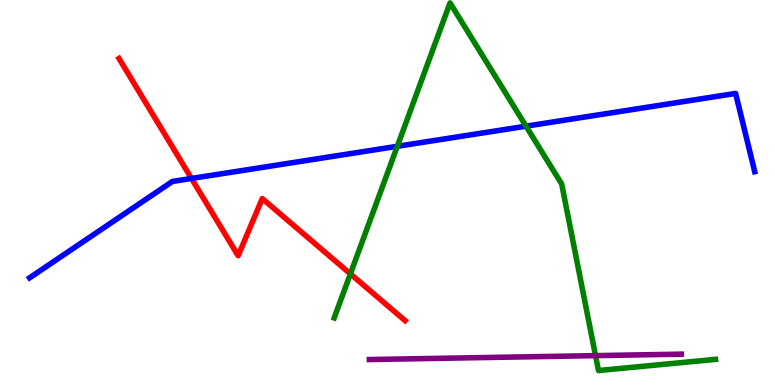[{'lines': ['blue', 'red'], 'intersections': [{'x': 2.47, 'y': 5.36}]}, {'lines': ['green', 'red'], 'intersections': [{'x': 4.52, 'y': 2.89}]}, {'lines': ['purple', 'red'], 'intersections': []}, {'lines': ['blue', 'green'], 'intersections': [{'x': 5.13, 'y': 6.2}, {'x': 6.79, 'y': 6.72}]}, {'lines': ['blue', 'purple'], 'intersections': []}, {'lines': ['green', 'purple'], 'intersections': [{'x': 7.68, 'y': 0.763}]}]